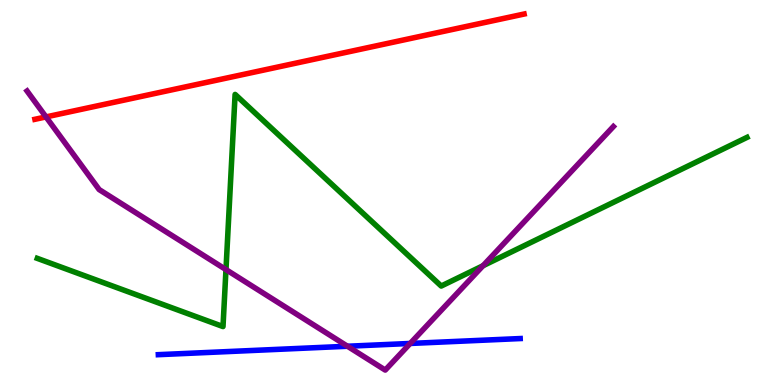[{'lines': ['blue', 'red'], 'intersections': []}, {'lines': ['green', 'red'], 'intersections': []}, {'lines': ['purple', 'red'], 'intersections': [{'x': 0.594, 'y': 6.96}]}, {'lines': ['blue', 'green'], 'intersections': []}, {'lines': ['blue', 'purple'], 'intersections': [{'x': 4.48, 'y': 1.01}, {'x': 5.29, 'y': 1.08}]}, {'lines': ['green', 'purple'], 'intersections': [{'x': 2.92, 'y': 3.0}, {'x': 6.23, 'y': 3.1}]}]